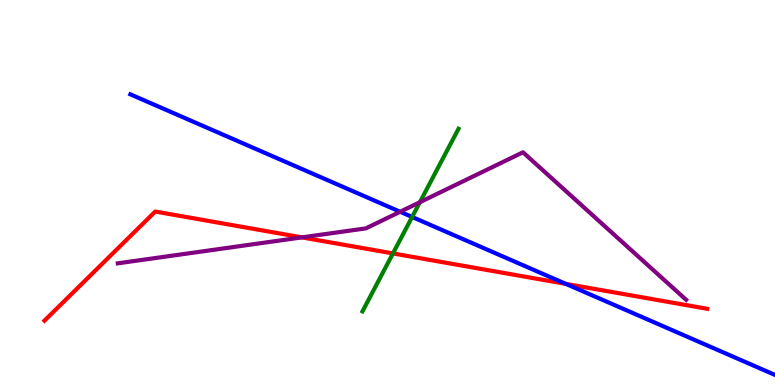[{'lines': ['blue', 'red'], 'intersections': [{'x': 7.3, 'y': 2.63}]}, {'lines': ['green', 'red'], 'intersections': [{'x': 5.07, 'y': 3.42}]}, {'lines': ['purple', 'red'], 'intersections': [{'x': 3.9, 'y': 3.83}]}, {'lines': ['blue', 'green'], 'intersections': [{'x': 5.32, 'y': 4.36}]}, {'lines': ['blue', 'purple'], 'intersections': [{'x': 5.16, 'y': 4.5}]}, {'lines': ['green', 'purple'], 'intersections': [{'x': 5.42, 'y': 4.75}]}]